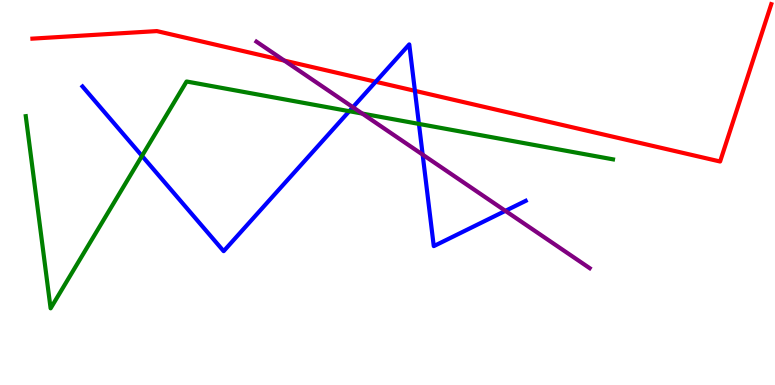[{'lines': ['blue', 'red'], 'intersections': [{'x': 4.85, 'y': 7.88}, {'x': 5.35, 'y': 7.64}]}, {'lines': ['green', 'red'], 'intersections': []}, {'lines': ['purple', 'red'], 'intersections': [{'x': 3.67, 'y': 8.43}]}, {'lines': ['blue', 'green'], 'intersections': [{'x': 1.83, 'y': 5.95}, {'x': 4.51, 'y': 7.11}, {'x': 5.41, 'y': 6.78}]}, {'lines': ['blue', 'purple'], 'intersections': [{'x': 4.55, 'y': 7.22}, {'x': 5.45, 'y': 5.98}, {'x': 6.52, 'y': 4.52}]}, {'lines': ['green', 'purple'], 'intersections': [{'x': 4.67, 'y': 7.05}]}]